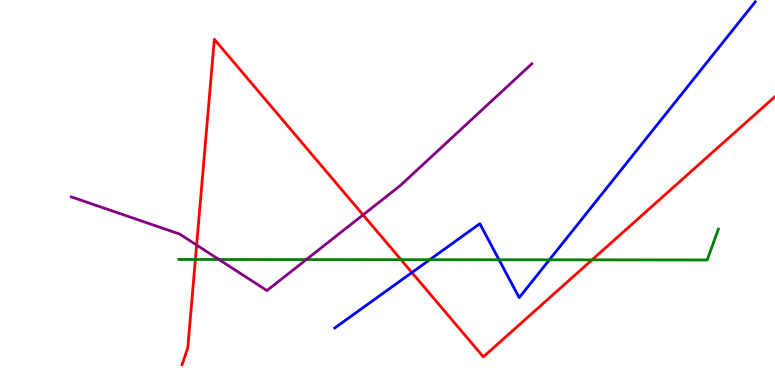[{'lines': ['blue', 'red'], 'intersections': [{'x': 5.31, 'y': 2.92}]}, {'lines': ['green', 'red'], 'intersections': [{'x': 2.52, 'y': 3.26}, {'x': 5.17, 'y': 3.26}, {'x': 7.64, 'y': 3.25}]}, {'lines': ['purple', 'red'], 'intersections': [{'x': 2.54, 'y': 3.64}, {'x': 4.68, 'y': 4.42}]}, {'lines': ['blue', 'green'], 'intersections': [{'x': 5.55, 'y': 3.25}, {'x': 6.44, 'y': 3.25}, {'x': 7.09, 'y': 3.25}]}, {'lines': ['blue', 'purple'], 'intersections': []}, {'lines': ['green', 'purple'], 'intersections': [{'x': 2.82, 'y': 3.26}, {'x': 3.95, 'y': 3.26}]}]